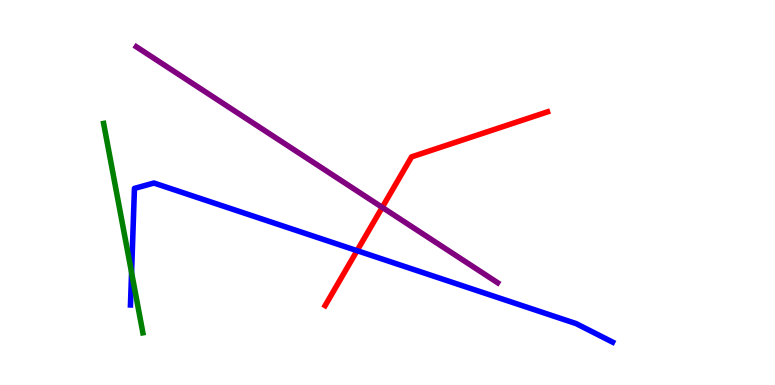[{'lines': ['blue', 'red'], 'intersections': [{'x': 4.61, 'y': 3.49}]}, {'lines': ['green', 'red'], 'intersections': []}, {'lines': ['purple', 'red'], 'intersections': [{'x': 4.93, 'y': 4.61}]}, {'lines': ['blue', 'green'], 'intersections': [{'x': 1.7, 'y': 2.92}]}, {'lines': ['blue', 'purple'], 'intersections': []}, {'lines': ['green', 'purple'], 'intersections': []}]